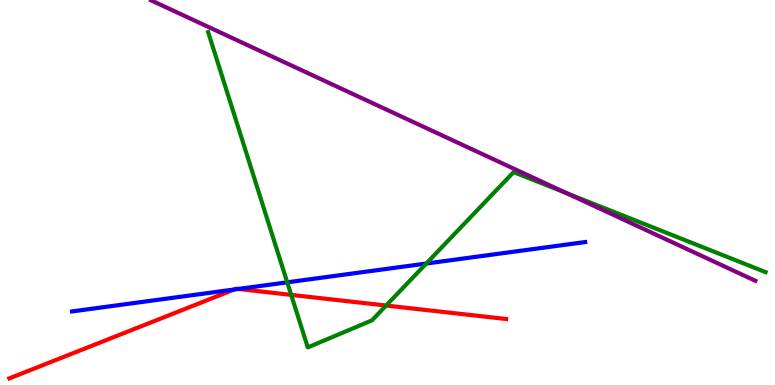[{'lines': ['blue', 'red'], 'intersections': [{'x': 3.02, 'y': 2.48}, {'x': 3.07, 'y': 2.49}]}, {'lines': ['green', 'red'], 'intersections': [{'x': 3.76, 'y': 2.34}, {'x': 4.98, 'y': 2.06}]}, {'lines': ['purple', 'red'], 'intersections': []}, {'lines': ['blue', 'green'], 'intersections': [{'x': 3.71, 'y': 2.67}, {'x': 5.5, 'y': 3.15}]}, {'lines': ['blue', 'purple'], 'intersections': []}, {'lines': ['green', 'purple'], 'intersections': [{'x': 7.3, 'y': 4.99}]}]